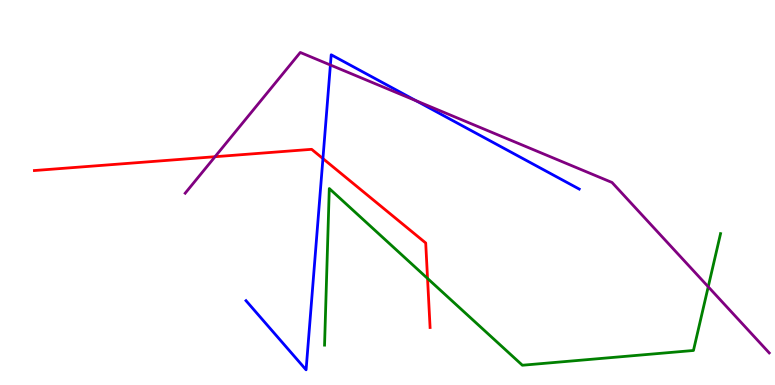[{'lines': ['blue', 'red'], 'intersections': [{'x': 4.17, 'y': 5.88}]}, {'lines': ['green', 'red'], 'intersections': [{'x': 5.52, 'y': 2.77}]}, {'lines': ['purple', 'red'], 'intersections': [{'x': 2.77, 'y': 5.93}]}, {'lines': ['blue', 'green'], 'intersections': []}, {'lines': ['blue', 'purple'], 'intersections': [{'x': 4.26, 'y': 8.31}, {'x': 5.37, 'y': 7.38}]}, {'lines': ['green', 'purple'], 'intersections': [{'x': 9.14, 'y': 2.55}]}]